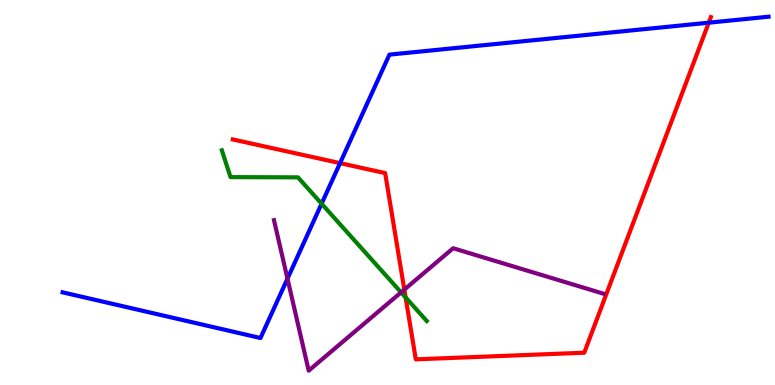[{'lines': ['blue', 'red'], 'intersections': [{'x': 4.39, 'y': 5.76}, {'x': 9.15, 'y': 9.41}]}, {'lines': ['green', 'red'], 'intersections': [{'x': 5.23, 'y': 2.27}]}, {'lines': ['purple', 'red'], 'intersections': [{'x': 5.22, 'y': 2.48}]}, {'lines': ['blue', 'green'], 'intersections': [{'x': 4.15, 'y': 4.71}]}, {'lines': ['blue', 'purple'], 'intersections': [{'x': 3.71, 'y': 2.76}]}, {'lines': ['green', 'purple'], 'intersections': [{'x': 5.18, 'y': 2.41}]}]